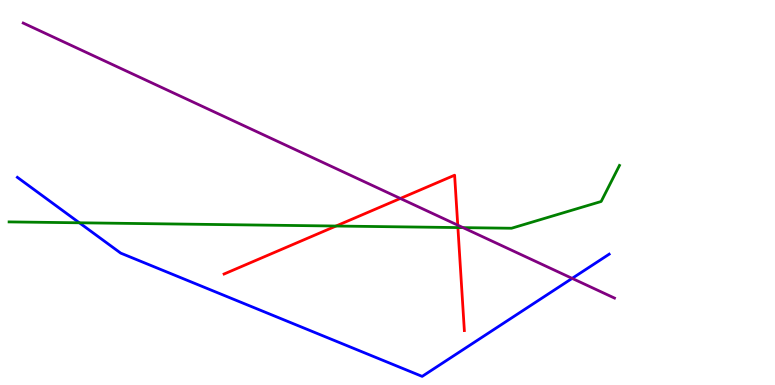[{'lines': ['blue', 'red'], 'intersections': []}, {'lines': ['green', 'red'], 'intersections': [{'x': 4.34, 'y': 4.13}, {'x': 5.91, 'y': 4.09}]}, {'lines': ['purple', 'red'], 'intersections': [{'x': 5.17, 'y': 4.85}, {'x': 5.91, 'y': 4.15}]}, {'lines': ['blue', 'green'], 'intersections': [{'x': 1.02, 'y': 4.21}]}, {'lines': ['blue', 'purple'], 'intersections': [{'x': 7.38, 'y': 2.77}]}, {'lines': ['green', 'purple'], 'intersections': [{'x': 5.98, 'y': 4.09}]}]